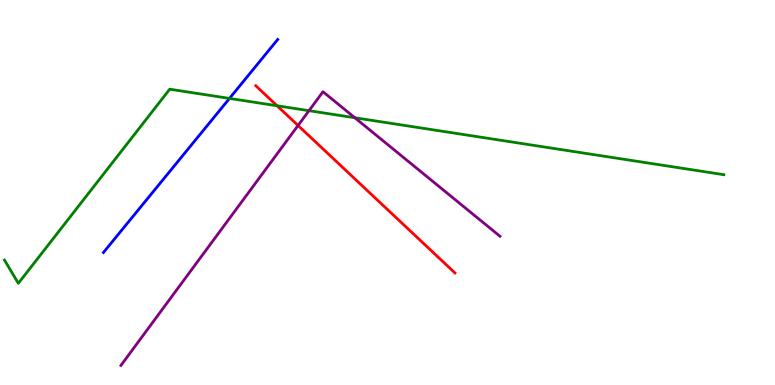[{'lines': ['blue', 'red'], 'intersections': []}, {'lines': ['green', 'red'], 'intersections': [{'x': 3.57, 'y': 7.25}]}, {'lines': ['purple', 'red'], 'intersections': [{'x': 3.85, 'y': 6.74}]}, {'lines': ['blue', 'green'], 'intersections': [{'x': 2.96, 'y': 7.44}]}, {'lines': ['blue', 'purple'], 'intersections': []}, {'lines': ['green', 'purple'], 'intersections': [{'x': 3.99, 'y': 7.13}, {'x': 4.58, 'y': 6.94}]}]